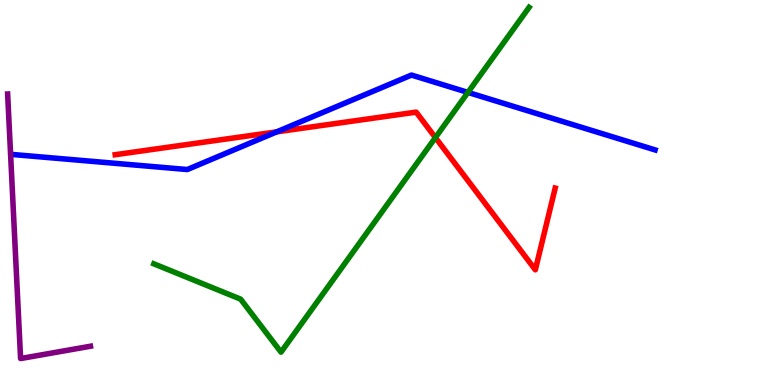[{'lines': ['blue', 'red'], 'intersections': [{'x': 3.57, 'y': 6.58}]}, {'lines': ['green', 'red'], 'intersections': [{'x': 5.62, 'y': 6.43}]}, {'lines': ['purple', 'red'], 'intersections': []}, {'lines': ['blue', 'green'], 'intersections': [{'x': 6.04, 'y': 7.6}]}, {'lines': ['blue', 'purple'], 'intersections': []}, {'lines': ['green', 'purple'], 'intersections': []}]